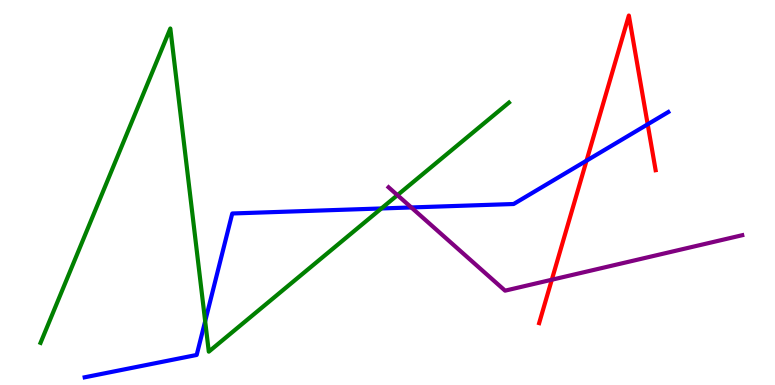[{'lines': ['blue', 'red'], 'intersections': [{'x': 7.57, 'y': 5.83}, {'x': 8.36, 'y': 6.77}]}, {'lines': ['green', 'red'], 'intersections': []}, {'lines': ['purple', 'red'], 'intersections': [{'x': 7.12, 'y': 2.73}]}, {'lines': ['blue', 'green'], 'intersections': [{'x': 2.65, 'y': 1.66}, {'x': 4.92, 'y': 4.59}]}, {'lines': ['blue', 'purple'], 'intersections': [{'x': 5.31, 'y': 4.61}]}, {'lines': ['green', 'purple'], 'intersections': [{'x': 5.13, 'y': 4.93}]}]